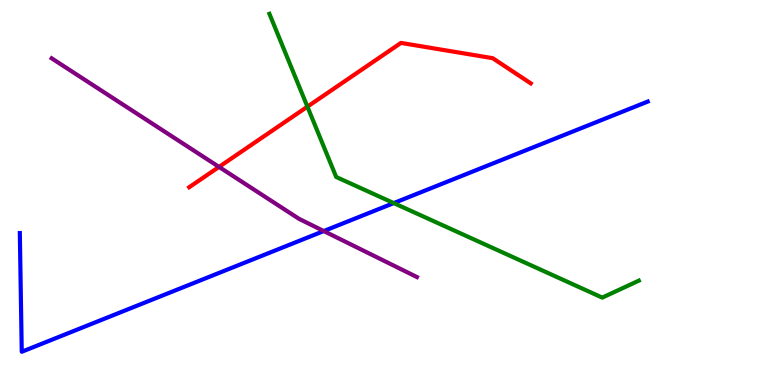[{'lines': ['blue', 'red'], 'intersections': []}, {'lines': ['green', 'red'], 'intersections': [{'x': 3.97, 'y': 7.23}]}, {'lines': ['purple', 'red'], 'intersections': [{'x': 2.83, 'y': 5.66}]}, {'lines': ['blue', 'green'], 'intersections': [{'x': 5.08, 'y': 4.72}]}, {'lines': ['blue', 'purple'], 'intersections': [{'x': 4.18, 'y': 4.0}]}, {'lines': ['green', 'purple'], 'intersections': []}]